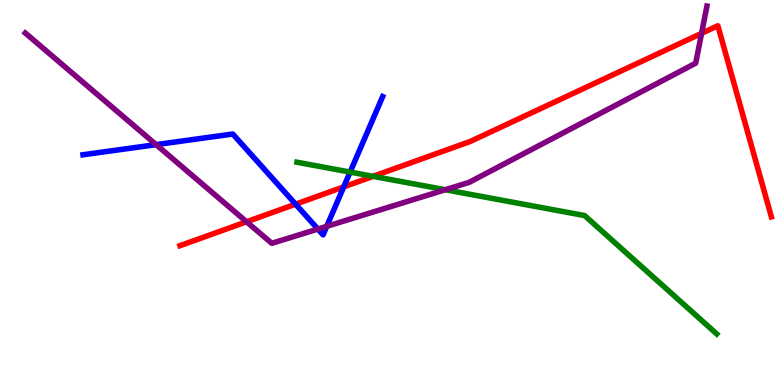[{'lines': ['blue', 'red'], 'intersections': [{'x': 3.81, 'y': 4.7}, {'x': 4.44, 'y': 5.15}]}, {'lines': ['green', 'red'], 'intersections': [{'x': 4.81, 'y': 5.42}]}, {'lines': ['purple', 'red'], 'intersections': [{'x': 3.18, 'y': 4.24}, {'x': 9.05, 'y': 9.13}]}, {'lines': ['blue', 'green'], 'intersections': [{'x': 4.52, 'y': 5.53}]}, {'lines': ['blue', 'purple'], 'intersections': [{'x': 2.01, 'y': 6.24}, {'x': 4.1, 'y': 4.05}, {'x': 4.22, 'y': 4.12}]}, {'lines': ['green', 'purple'], 'intersections': [{'x': 5.75, 'y': 5.07}]}]